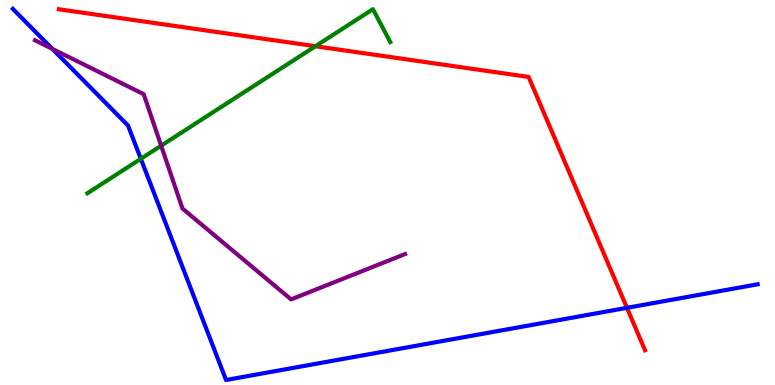[{'lines': ['blue', 'red'], 'intersections': [{'x': 8.09, 'y': 2.0}]}, {'lines': ['green', 'red'], 'intersections': [{'x': 4.07, 'y': 8.8}]}, {'lines': ['purple', 'red'], 'intersections': []}, {'lines': ['blue', 'green'], 'intersections': [{'x': 1.82, 'y': 5.88}]}, {'lines': ['blue', 'purple'], 'intersections': [{'x': 0.675, 'y': 8.73}]}, {'lines': ['green', 'purple'], 'intersections': [{'x': 2.08, 'y': 6.22}]}]